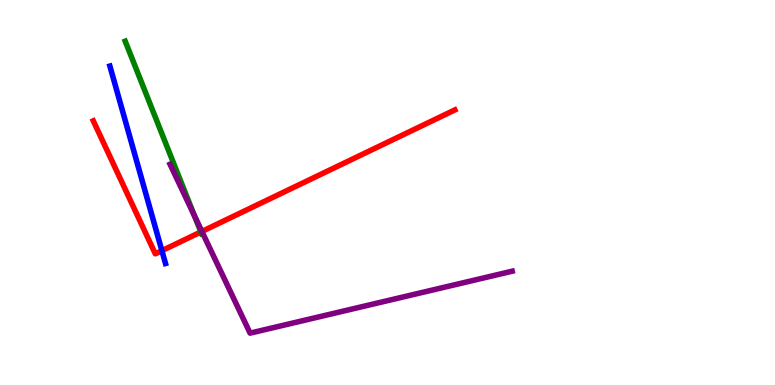[{'lines': ['blue', 'red'], 'intersections': [{'x': 2.09, 'y': 3.49}]}, {'lines': ['green', 'red'], 'intersections': [{'x': 2.59, 'y': 3.98}]}, {'lines': ['purple', 'red'], 'intersections': [{'x': 2.61, 'y': 3.99}]}, {'lines': ['blue', 'green'], 'intersections': []}, {'lines': ['blue', 'purple'], 'intersections': []}, {'lines': ['green', 'purple'], 'intersections': [{'x': 2.51, 'y': 4.4}]}]